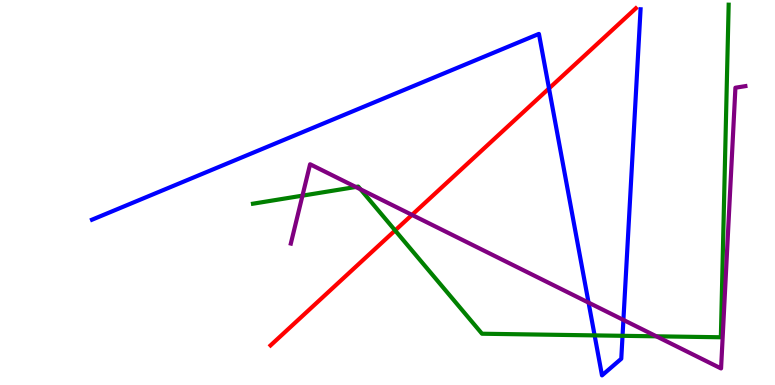[{'lines': ['blue', 'red'], 'intersections': [{'x': 7.08, 'y': 7.7}]}, {'lines': ['green', 'red'], 'intersections': [{'x': 5.1, 'y': 4.01}]}, {'lines': ['purple', 'red'], 'intersections': [{'x': 5.32, 'y': 4.42}]}, {'lines': ['blue', 'green'], 'intersections': [{'x': 7.67, 'y': 1.29}, {'x': 8.03, 'y': 1.28}]}, {'lines': ['blue', 'purple'], 'intersections': [{'x': 7.59, 'y': 2.14}, {'x': 8.04, 'y': 1.69}]}, {'lines': ['green', 'purple'], 'intersections': [{'x': 3.9, 'y': 4.92}, {'x': 4.59, 'y': 5.14}, {'x': 4.65, 'y': 5.08}, {'x': 8.47, 'y': 1.26}]}]